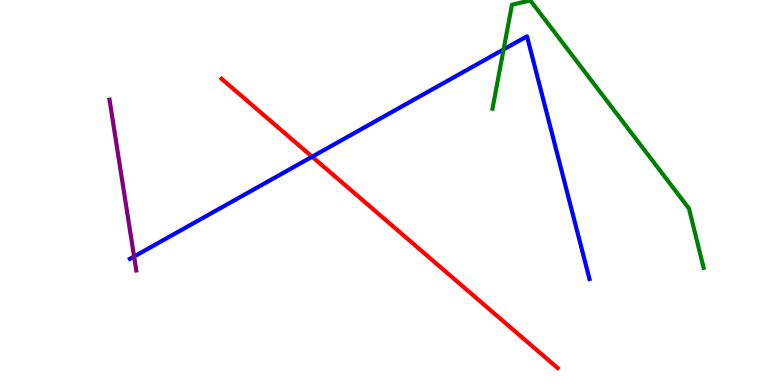[{'lines': ['blue', 'red'], 'intersections': [{'x': 4.03, 'y': 5.93}]}, {'lines': ['green', 'red'], 'intersections': []}, {'lines': ['purple', 'red'], 'intersections': []}, {'lines': ['blue', 'green'], 'intersections': [{'x': 6.5, 'y': 8.72}]}, {'lines': ['blue', 'purple'], 'intersections': [{'x': 1.73, 'y': 3.34}]}, {'lines': ['green', 'purple'], 'intersections': []}]